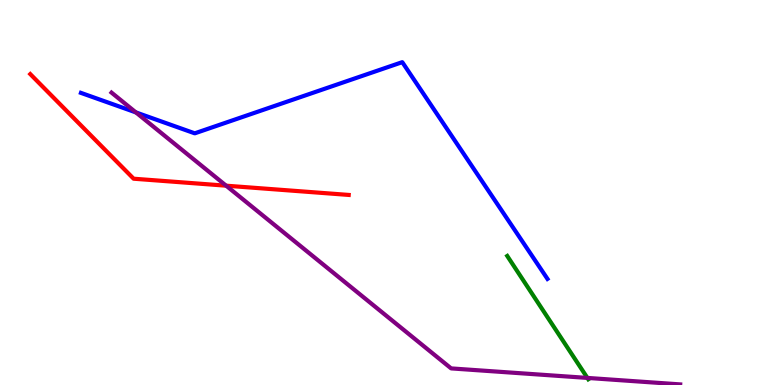[{'lines': ['blue', 'red'], 'intersections': []}, {'lines': ['green', 'red'], 'intersections': []}, {'lines': ['purple', 'red'], 'intersections': [{'x': 2.92, 'y': 5.18}]}, {'lines': ['blue', 'green'], 'intersections': []}, {'lines': ['blue', 'purple'], 'intersections': [{'x': 1.75, 'y': 7.08}]}, {'lines': ['green', 'purple'], 'intersections': [{'x': 7.58, 'y': 0.184}]}]